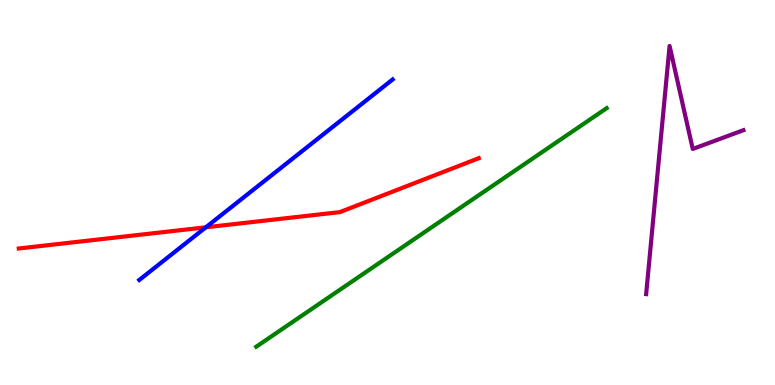[{'lines': ['blue', 'red'], 'intersections': [{'x': 2.66, 'y': 4.1}]}, {'lines': ['green', 'red'], 'intersections': []}, {'lines': ['purple', 'red'], 'intersections': []}, {'lines': ['blue', 'green'], 'intersections': []}, {'lines': ['blue', 'purple'], 'intersections': []}, {'lines': ['green', 'purple'], 'intersections': []}]